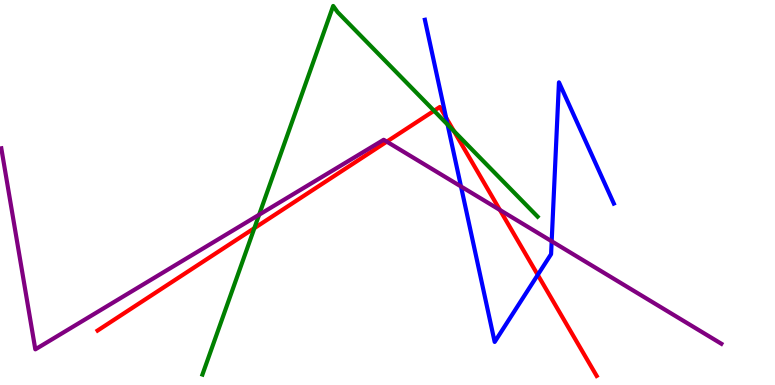[{'lines': ['blue', 'red'], 'intersections': [{'x': 5.76, 'y': 6.94}, {'x': 6.94, 'y': 2.86}]}, {'lines': ['green', 'red'], 'intersections': [{'x': 3.28, 'y': 4.07}, {'x': 5.6, 'y': 7.12}, {'x': 5.86, 'y': 6.6}]}, {'lines': ['purple', 'red'], 'intersections': [{'x': 4.99, 'y': 6.32}, {'x': 6.45, 'y': 4.55}]}, {'lines': ['blue', 'green'], 'intersections': [{'x': 5.78, 'y': 6.76}]}, {'lines': ['blue', 'purple'], 'intersections': [{'x': 5.95, 'y': 5.16}, {'x': 7.12, 'y': 3.73}]}, {'lines': ['green', 'purple'], 'intersections': [{'x': 3.34, 'y': 4.42}]}]